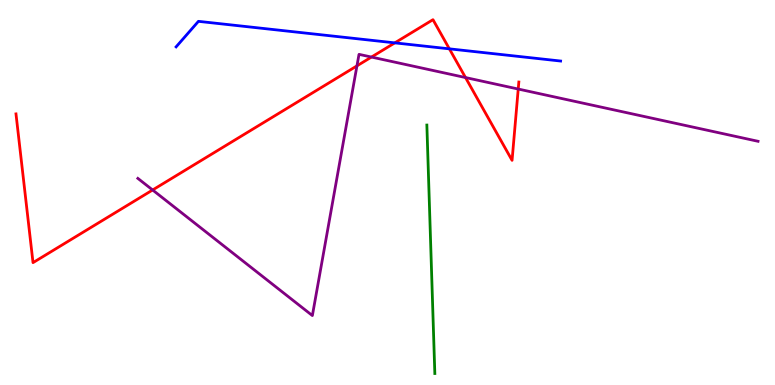[{'lines': ['blue', 'red'], 'intersections': [{'x': 5.09, 'y': 8.89}, {'x': 5.8, 'y': 8.73}]}, {'lines': ['green', 'red'], 'intersections': []}, {'lines': ['purple', 'red'], 'intersections': [{'x': 1.97, 'y': 5.07}, {'x': 4.61, 'y': 8.29}, {'x': 4.79, 'y': 8.52}, {'x': 6.01, 'y': 7.99}, {'x': 6.69, 'y': 7.69}]}, {'lines': ['blue', 'green'], 'intersections': []}, {'lines': ['blue', 'purple'], 'intersections': []}, {'lines': ['green', 'purple'], 'intersections': []}]